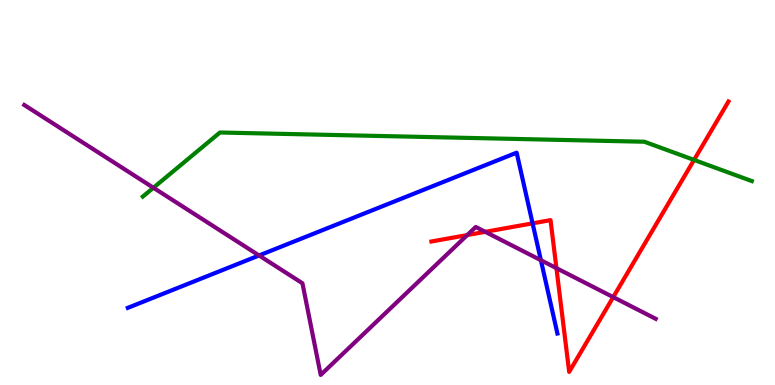[{'lines': ['blue', 'red'], 'intersections': [{'x': 6.87, 'y': 4.2}]}, {'lines': ['green', 'red'], 'intersections': [{'x': 8.96, 'y': 5.85}]}, {'lines': ['purple', 'red'], 'intersections': [{'x': 6.03, 'y': 3.89}, {'x': 6.26, 'y': 3.98}, {'x': 7.18, 'y': 3.04}, {'x': 7.91, 'y': 2.28}]}, {'lines': ['blue', 'green'], 'intersections': []}, {'lines': ['blue', 'purple'], 'intersections': [{'x': 3.34, 'y': 3.36}, {'x': 6.98, 'y': 3.24}]}, {'lines': ['green', 'purple'], 'intersections': [{'x': 1.98, 'y': 5.12}]}]